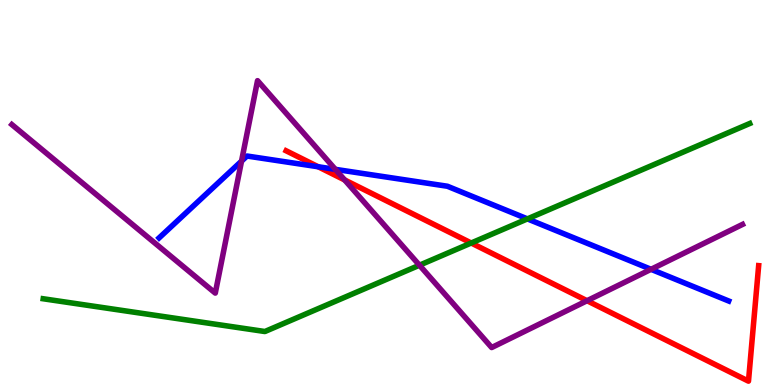[{'lines': ['blue', 'red'], 'intersections': [{'x': 4.11, 'y': 5.67}]}, {'lines': ['green', 'red'], 'intersections': [{'x': 6.08, 'y': 3.69}]}, {'lines': ['purple', 'red'], 'intersections': [{'x': 4.45, 'y': 5.33}, {'x': 7.57, 'y': 2.19}]}, {'lines': ['blue', 'green'], 'intersections': [{'x': 6.81, 'y': 4.31}]}, {'lines': ['blue', 'purple'], 'intersections': [{'x': 3.12, 'y': 5.81}, {'x': 4.33, 'y': 5.6}, {'x': 8.4, 'y': 3.0}]}, {'lines': ['green', 'purple'], 'intersections': [{'x': 5.41, 'y': 3.11}]}]